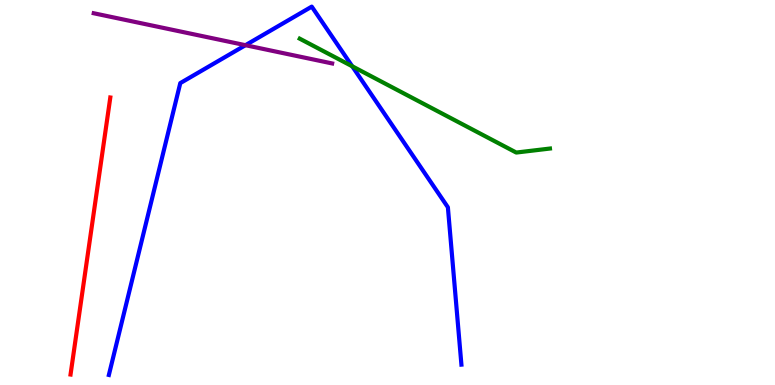[{'lines': ['blue', 'red'], 'intersections': []}, {'lines': ['green', 'red'], 'intersections': []}, {'lines': ['purple', 'red'], 'intersections': []}, {'lines': ['blue', 'green'], 'intersections': [{'x': 4.54, 'y': 8.28}]}, {'lines': ['blue', 'purple'], 'intersections': [{'x': 3.17, 'y': 8.83}]}, {'lines': ['green', 'purple'], 'intersections': []}]